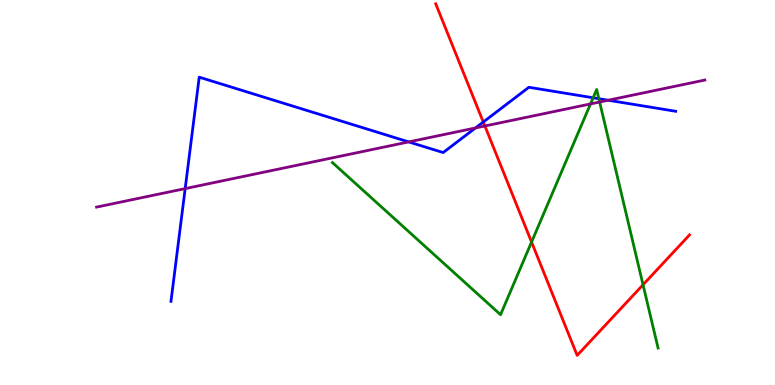[{'lines': ['blue', 'red'], 'intersections': [{'x': 6.24, 'y': 6.83}]}, {'lines': ['green', 'red'], 'intersections': [{'x': 6.86, 'y': 3.71}, {'x': 8.3, 'y': 2.6}]}, {'lines': ['purple', 'red'], 'intersections': [{'x': 6.26, 'y': 6.73}]}, {'lines': ['blue', 'green'], 'intersections': [{'x': 7.65, 'y': 7.46}, {'x': 7.73, 'y': 7.44}]}, {'lines': ['blue', 'purple'], 'intersections': [{'x': 2.39, 'y': 5.1}, {'x': 5.27, 'y': 6.31}, {'x': 6.14, 'y': 6.68}, {'x': 7.85, 'y': 7.4}]}, {'lines': ['green', 'purple'], 'intersections': [{'x': 7.62, 'y': 7.3}, {'x': 7.74, 'y': 7.35}]}]